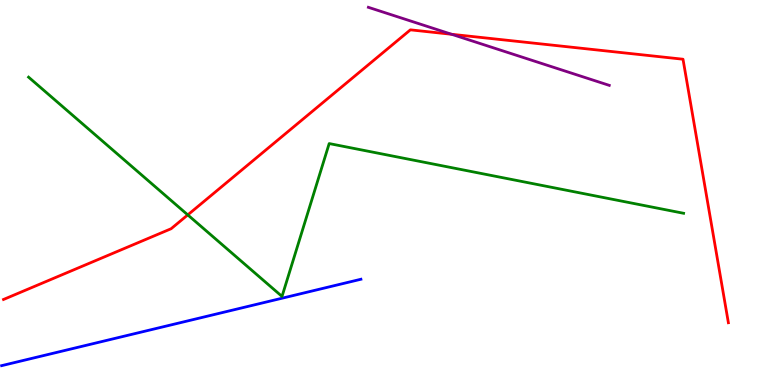[{'lines': ['blue', 'red'], 'intersections': []}, {'lines': ['green', 'red'], 'intersections': [{'x': 2.42, 'y': 4.42}]}, {'lines': ['purple', 'red'], 'intersections': [{'x': 5.83, 'y': 9.11}]}, {'lines': ['blue', 'green'], 'intersections': []}, {'lines': ['blue', 'purple'], 'intersections': []}, {'lines': ['green', 'purple'], 'intersections': []}]